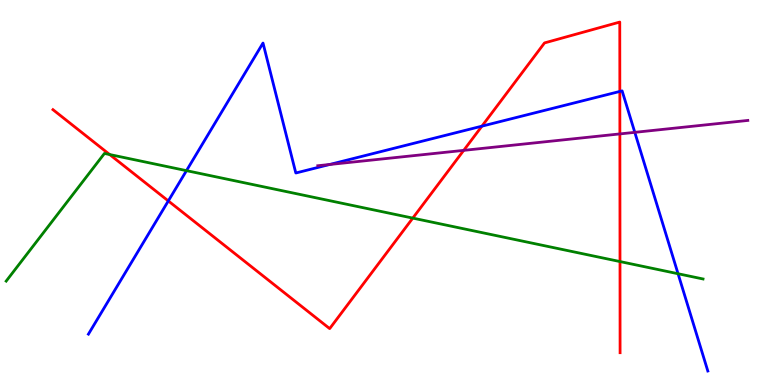[{'lines': ['blue', 'red'], 'intersections': [{'x': 2.17, 'y': 4.78}, {'x': 6.22, 'y': 6.72}, {'x': 8.0, 'y': 7.62}]}, {'lines': ['green', 'red'], 'intersections': [{'x': 1.42, 'y': 5.99}, {'x': 5.33, 'y': 4.33}, {'x': 8.0, 'y': 3.21}]}, {'lines': ['purple', 'red'], 'intersections': [{'x': 5.98, 'y': 6.09}, {'x': 8.0, 'y': 6.52}]}, {'lines': ['blue', 'green'], 'intersections': [{'x': 2.41, 'y': 5.57}, {'x': 8.75, 'y': 2.89}]}, {'lines': ['blue', 'purple'], 'intersections': [{'x': 4.25, 'y': 5.73}, {'x': 8.19, 'y': 6.56}]}, {'lines': ['green', 'purple'], 'intersections': []}]